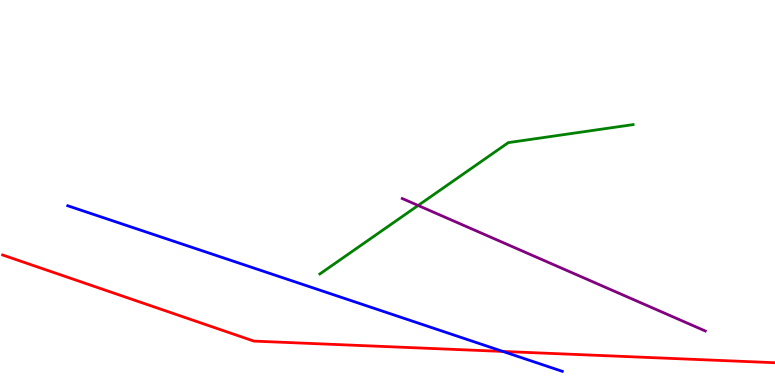[{'lines': ['blue', 'red'], 'intersections': [{'x': 6.49, 'y': 0.872}]}, {'lines': ['green', 'red'], 'intersections': []}, {'lines': ['purple', 'red'], 'intersections': []}, {'lines': ['blue', 'green'], 'intersections': []}, {'lines': ['blue', 'purple'], 'intersections': []}, {'lines': ['green', 'purple'], 'intersections': [{'x': 5.4, 'y': 4.66}]}]